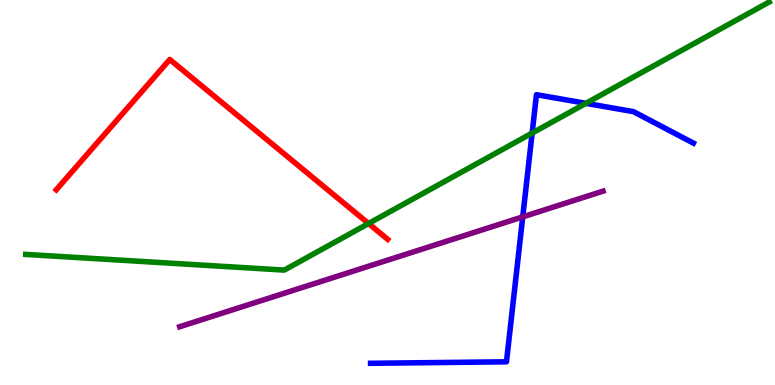[{'lines': ['blue', 'red'], 'intersections': []}, {'lines': ['green', 'red'], 'intersections': [{'x': 4.76, 'y': 4.19}]}, {'lines': ['purple', 'red'], 'intersections': []}, {'lines': ['blue', 'green'], 'intersections': [{'x': 6.87, 'y': 6.54}, {'x': 7.56, 'y': 7.32}]}, {'lines': ['blue', 'purple'], 'intersections': [{'x': 6.74, 'y': 4.37}]}, {'lines': ['green', 'purple'], 'intersections': []}]